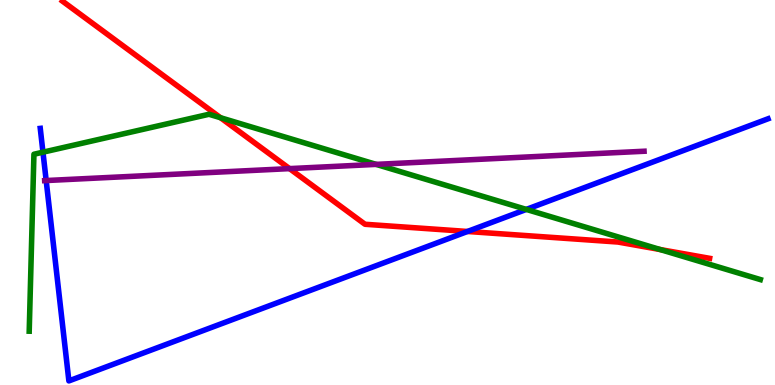[{'lines': ['blue', 'red'], 'intersections': [{'x': 6.03, 'y': 3.99}]}, {'lines': ['green', 'red'], 'intersections': [{'x': 2.85, 'y': 6.94}, {'x': 8.52, 'y': 3.52}]}, {'lines': ['purple', 'red'], 'intersections': [{'x': 3.74, 'y': 5.62}]}, {'lines': ['blue', 'green'], 'intersections': [{'x': 0.554, 'y': 6.05}, {'x': 6.79, 'y': 4.56}]}, {'lines': ['blue', 'purple'], 'intersections': [{'x': 0.596, 'y': 5.31}]}, {'lines': ['green', 'purple'], 'intersections': [{'x': 4.85, 'y': 5.73}]}]